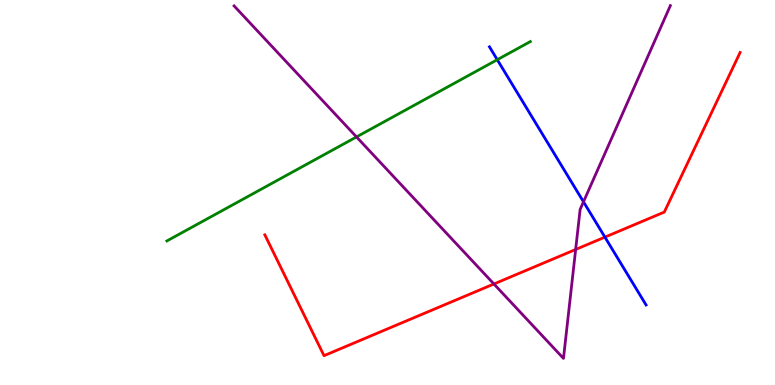[{'lines': ['blue', 'red'], 'intersections': [{'x': 7.81, 'y': 3.84}]}, {'lines': ['green', 'red'], 'intersections': []}, {'lines': ['purple', 'red'], 'intersections': [{'x': 6.37, 'y': 2.62}, {'x': 7.43, 'y': 3.52}]}, {'lines': ['blue', 'green'], 'intersections': [{'x': 6.42, 'y': 8.45}]}, {'lines': ['blue', 'purple'], 'intersections': [{'x': 7.53, 'y': 4.76}]}, {'lines': ['green', 'purple'], 'intersections': [{'x': 4.6, 'y': 6.44}]}]